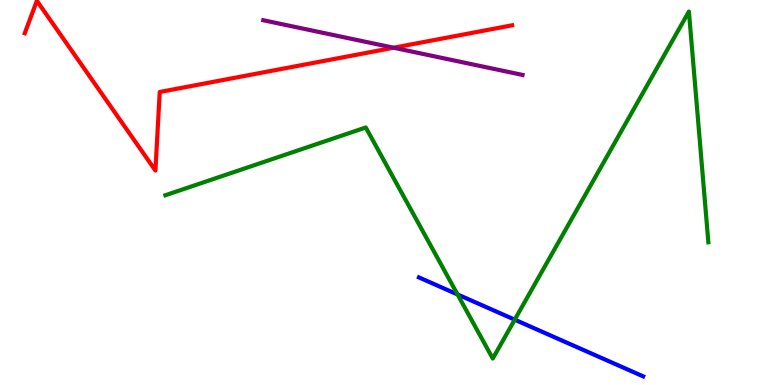[{'lines': ['blue', 'red'], 'intersections': []}, {'lines': ['green', 'red'], 'intersections': []}, {'lines': ['purple', 'red'], 'intersections': [{'x': 5.08, 'y': 8.76}]}, {'lines': ['blue', 'green'], 'intersections': [{'x': 5.9, 'y': 2.35}, {'x': 6.64, 'y': 1.7}]}, {'lines': ['blue', 'purple'], 'intersections': []}, {'lines': ['green', 'purple'], 'intersections': []}]